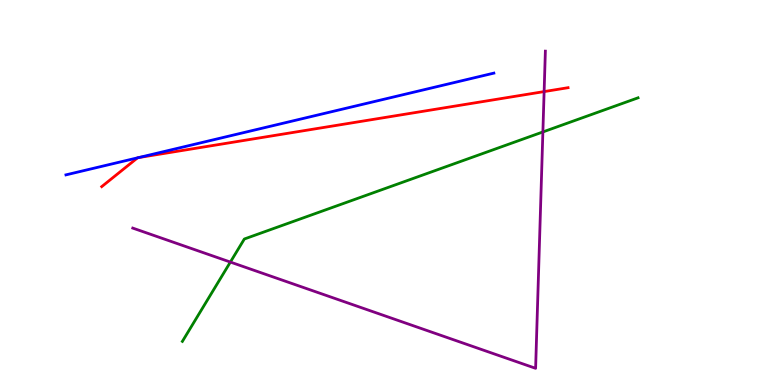[{'lines': ['blue', 'red'], 'intersections': [{'x': 1.77, 'y': 5.9}, {'x': 1.79, 'y': 5.91}]}, {'lines': ['green', 'red'], 'intersections': []}, {'lines': ['purple', 'red'], 'intersections': [{'x': 7.02, 'y': 7.62}]}, {'lines': ['blue', 'green'], 'intersections': []}, {'lines': ['blue', 'purple'], 'intersections': []}, {'lines': ['green', 'purple'], 'intersections': [{'x': 2.97, 'y': 3.19}, {'x': 7.0, 'y': 6.57}]}]